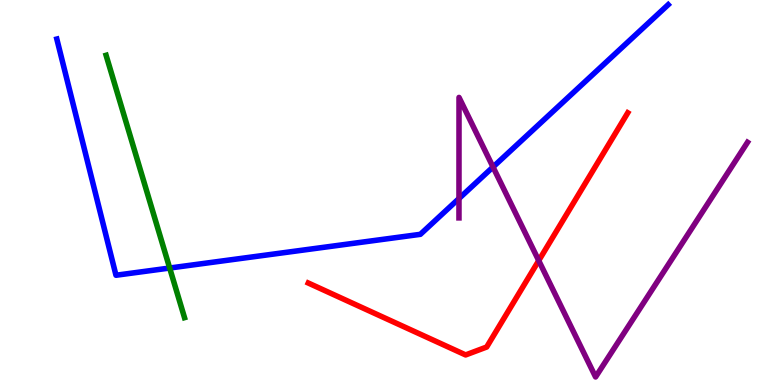[{'lines': ['blue', 'red'], 'intersections': []}, {'lines': ['green', 'red'], 'intersections': []}, {'lines': ['purple', 'red'], 'intersections': [{'x': 6.95, 'y': 3.23}]}, {'lines': ['blue', 'green'], 'intersections': [{'x': 2.19, 'y': 3.04}]}, {'lines': ['blue', 'purple'], 'intersections': [{'x': 5.92, 'y': 4.84}, {'x': 6.36, 'y': 5.66}]}, {'lines': ['green', 'purple'], 'intersections': []}]